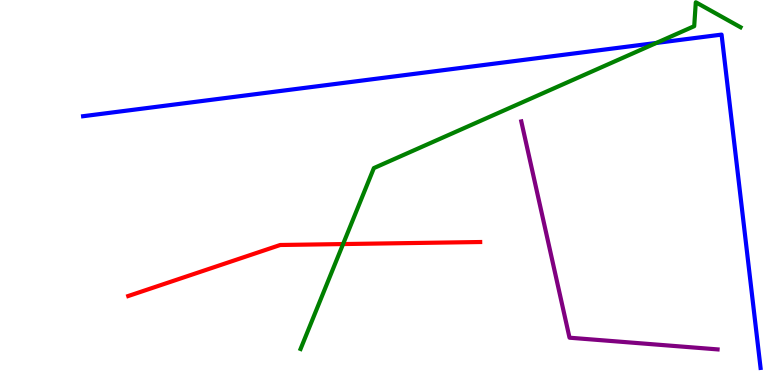[{'lines': ['blue', 'red'], 'intersections': []}, {'lines': ['green', 'red'], 'intersections': [{'x': 4.43, 'y': 3.66}]}, {'lines': ['purple', 'red'], 'intersections': []}, {'lines': ['blue', 'green'], 'intersections': [{'x': 8.47, 'y': 8.88}]}, {'lines': ['blue', 'purple'], 'intersections': []}, {'lines': ['green', 'purple'], 'intersections': []}]